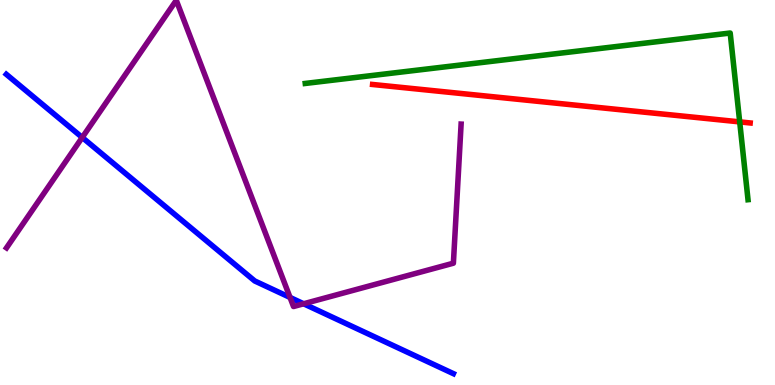[{'lines': ['blue', 'red'], 'intersections': []}, {'lines': ['green', 'red'], 'intersections': [{'x': 9.54, 'y': 6.83}]}, {'lines': ['purple', 'red'], 'intersections': []}, {'lines': ['blue', 'green'], 'intersections': []}, {'lines': ['blue', 'purple'], 'intersections': [{'x': 1.06, 'y': 6.43}, {'x': 3.74, 'y': 2.27}, {'x': 3.92, 'y': 2.11}]}, {'lines': ['green', 'purple'], 'intersections': []}]